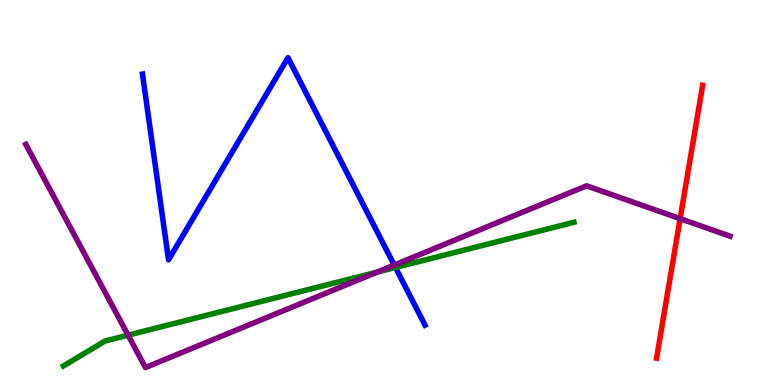[{'lines': ['blue', 'red'], 'intersections': []}, {'lines': ['green', 'red'], 'intersections': []}, {'lines': ['purple', 'red'], 'intersections': [{'x': 8.78, 'y': 4.32}]}, {'lines': ['blue', 'green'], 'intersections': [{'x': 5.1, 'y': 3.05}]}, {'lines': ['blue', 'purple'], 'intersections': [{'x': 5.09, 'y': 3.12}]}, {'lines': ['green', 'purple'], 'intersections': [{'x': 1.65, 'y': 1.29}, {'x': 4.86, 'y': 2.93}]}]